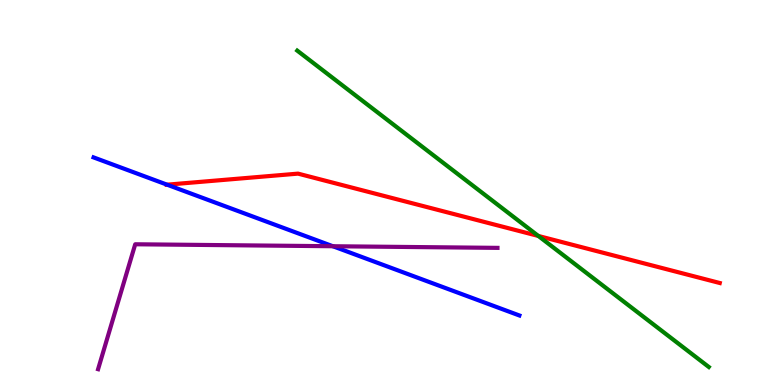[{'lines': ['blue', 'red'], 'intersections': [{'x': 2.16, 'y': 5.2}]}, {'lines': ['green', 'red'], 'intersections': [{'x': 6.95, 'y': 3.87}]}, {'lines': ['purple', 'red'], 'intersections': []}, {'lines': ['blue', 'green'], 'intersections': []}, {'lines': ['blue', 'purple'], 'intersections': [{'x': 4.3, 'y': 3.6}]}, {'lines': ['green', 'purple'], 'intersections': []}]